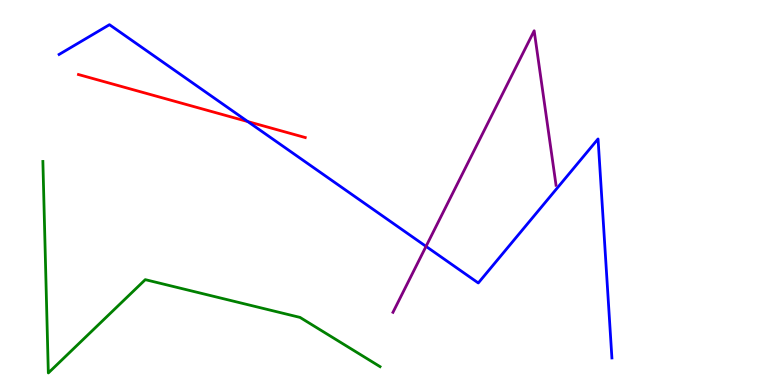[{'lines': ['blue', 'red'], 'intersections': [{'x': 3.2, 'y': 6.84}]}, {'lines': ['green', 'red'], 'intersections': []}, {'lines': ['purple', 'red'], 'intersections': []}, {'lines': ['blue', 'green'], 'intersections': []}, {'lines': ['blue', 'purple'], 'intersections': [{'x': 5.5, 'y': 3.6}]}, {'lines': ['green', 'purple'], 'intersections': []}]